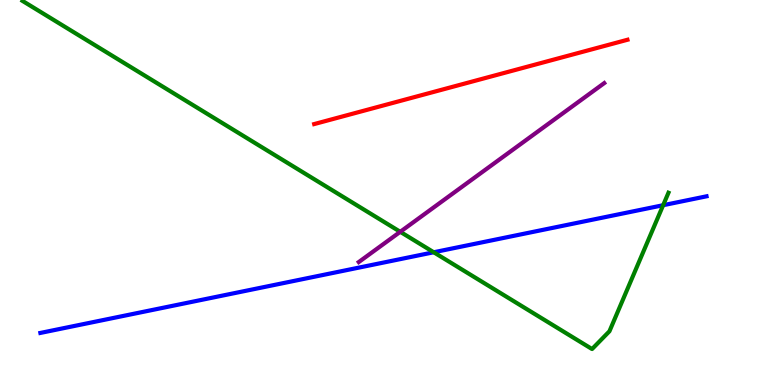[{'lines': ['blue', 'red'], 'intersections': []}, {'lines': ['green', 'red'], 'intersections': []}, {'lines': ['purple', 'red'], 'intersections': []}, {'lines': ['blue', 'green'], 'intersections': [{'x': 5.6, 'y': 3.45}, {'x': 8.56, 'y': 4.67}]}, {'lines': ['blue', 'purple'], 'intersections': []}, {'lines': ['green', 'purple'], 'intersections': [{'x': 5.16, 'y': 3.98}]}]